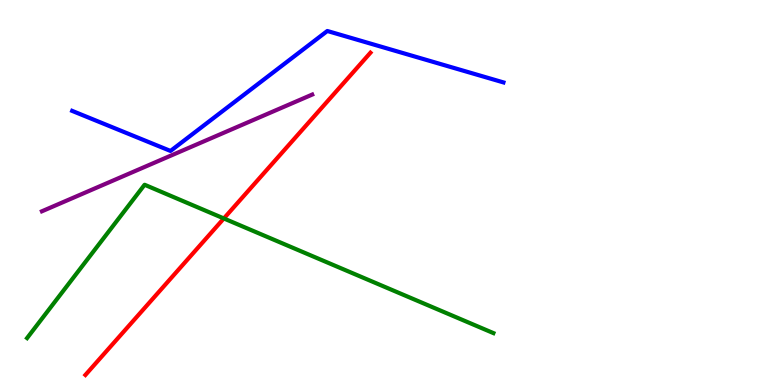[{'lines': ['blue', 'red'], 'intersections': []}, {'lines': ['green', 'red'], 'intersections': [{'x': 2.89, 'y': 4.33}]}, {'lines': ['purple', 'red'], 'intersections': []}, {'lines': ['blue', 'green'], 'intersections': []}, {'lines': ['blue', 'purple'], 'intersections': []}, {'lines': ['green', 'purple'], 'intersections': []}]